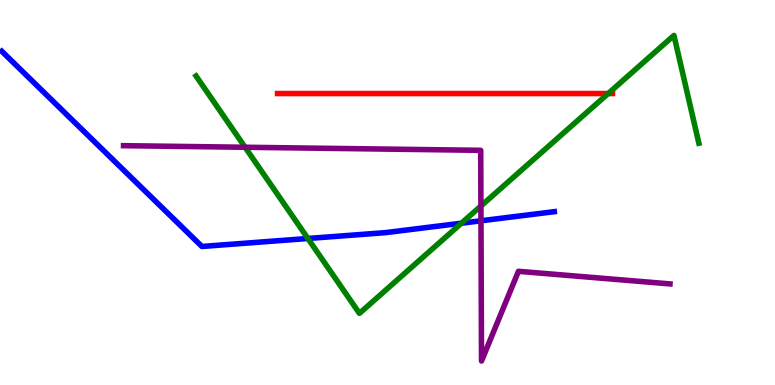[{'lines': ['blue', 'red'], 'intersections': []}, {'lines': ['green', 'red'], 'intersections': [{'x': 7.85, 'y': 7.57}]}, {'lines': ['purple', 'red'], 'intersections': []}, {'lines': ['blue', 'green'], 'intersections': [{'x': 3.97, 'y': 3.81}, {'x': 5.95, 'y': 4.2}]}, {'lines': ['blue', 'purple'], 'intersections': [{'x': 6.21, 'y': 4.27}]}, {'lines': ['green', 'purple'], 'intersections': [{'x': 3.16, 'y': 6.18}, {'x': 6.21, 'y': 4.65}]}]